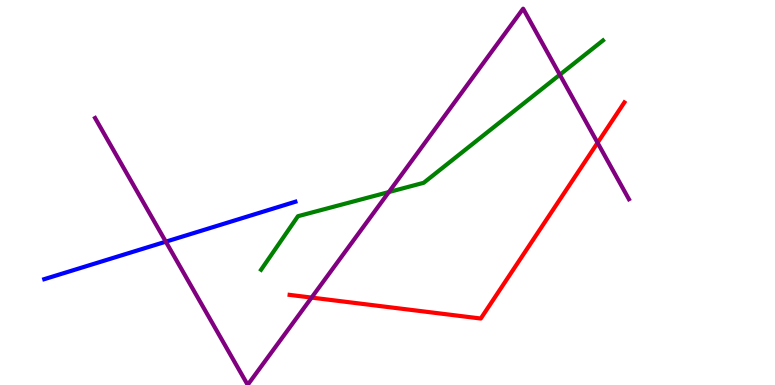[{'lines': ['blue', 'red'], 'intersections': []}, {'lines': ['green', 'red'], 'intersections': []}, {'lines': ['purple', 'red'], 'intersections': [{'x': 4.02, 'y': 2.27}, {'x': 7.71, 'y': 6.29}]}, {'lines': ['blue', 'green'], 'intersections': []}, {'lines': ['blue', 'purple'], 'intersections': [{'x': 2.14, 'y': 3.72}]}, {'lines': ['green', 'purple'], 'intersections': [{'x': 5.02, 'y': 5.01}, {'x': 7.22, 'y': 8.06}]}]